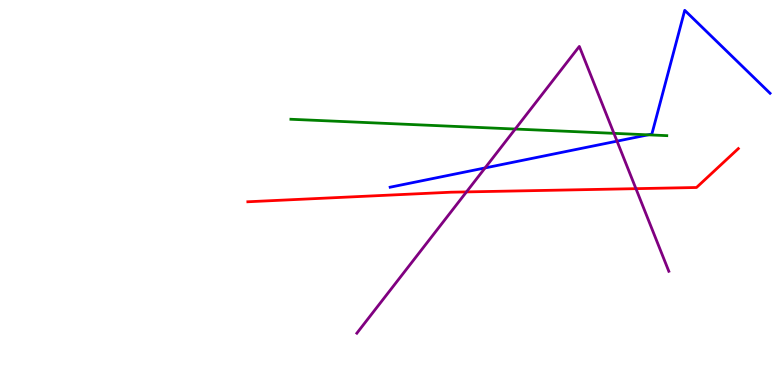[{'lines': ['blue', 'red'], 'intersections': []}, {'lines': ['green', 'red'], 'intersections': []}, {'lines': ['purple', 'red'], 'intersections': [{'x': 6.02, 'y': 5.02}, {'x': 8.21, 'y': 5.1}]}, {'lines': ['blue', 'green'], 'intersections': [{'x': 8.36, 'y': 6.5}]}, {'lines': ['blue', 'purple'], 'intersections': [{'x': 6.26, 'y': 5.64}, {'x': 7.96, 'y': 6.33}]}, {'lines': ['green', 'purple'], 'intersections': [{'x': 6.65, 'y': 6.65}, {'x': 7.92, 'y': 6.54}]}]